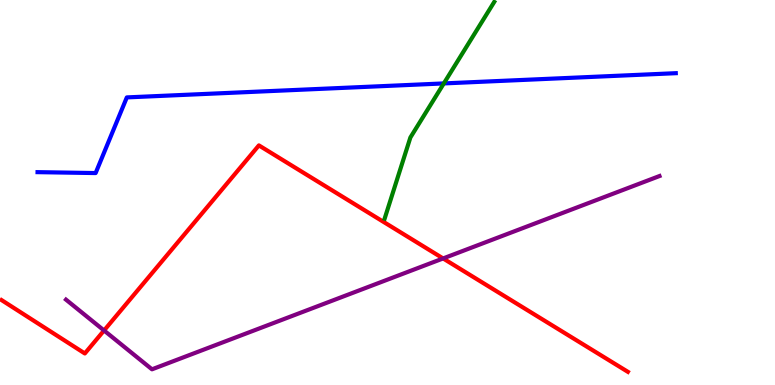[{'lines': ['blue', 'red'], 'intersections': []}, {'lines': ['green', 'red'], 'intersections': []}, {'lines': ['purple', 'red'], 'intersections': [{'x': 1.34, 'y': 1.42}, {'x': 5.72, 'y': 3.29}]}, {'lines': ['blue', 'green'], 'intersections': [{'x': 5.73, 'y': 7.83}]}, {'lines': ['blue', 'purple'], 'intersections': []}, {'lines': ['green', 'purple'], 'intersections': []}]